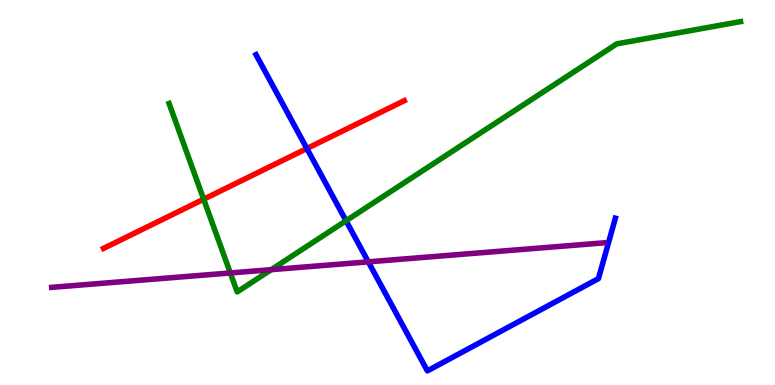[{'lines': ['blue', 'red'], 'intersections': [{'x': 3.96, 'y': 6.14}]}, {'lines': ['green', 'red'], 'intersections': [{'x': 2.63, 'y': 4.83}]}, {'lines': ['purple', 'red'], 'intersections': []}, {'lines': ['blue', 'green'], 'intersections': [{'x': 4.46, 'y': 4.27}]}, {'lines': ['blue', 'purple'], 'intersections': [{'x': 4.75, 'y': 3.2}]}, {'lines': ['green', 'purple'], 'intersections': [{'x': 2.97, 'y': 2.91}, {'x': 3.5, 'y': 3.0}]}]